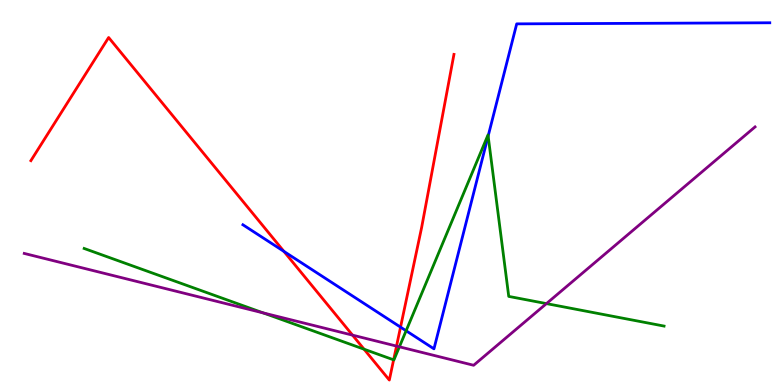[{'lines': ['blue', 'red'], 'intersections': [{'x': 3.66, 'y': 3.47}, {'x': 5.17, 'y': 1.5}]}, {'lines': ['green', 'red'], 'intersections': [{'x': 4.7, 'y': 0.93}, {'x': 5.08, 'y': 0.653}]}, {'lines': ['purple', 'red'], 'intersections': [{'x': 4.55, 'y': 1.3}, {'x': 5.12, 'y': 1.01}]}, {'lines': ['blue', 'green'], 'intersections': [{'x': 5.24, 'y': 1.41}, {'x': 6.3, 'y': 6.47}]}, {'lines': ['blue', 'purple'], 'intersections': []}, {'lines': ['green', 'purple'], 'intersections': [{'x': 3.4, 'y': 1.87}, {'x': 5.15, 'y': 0.992}, {'x': 7.05, 'y': 2.11}]}]